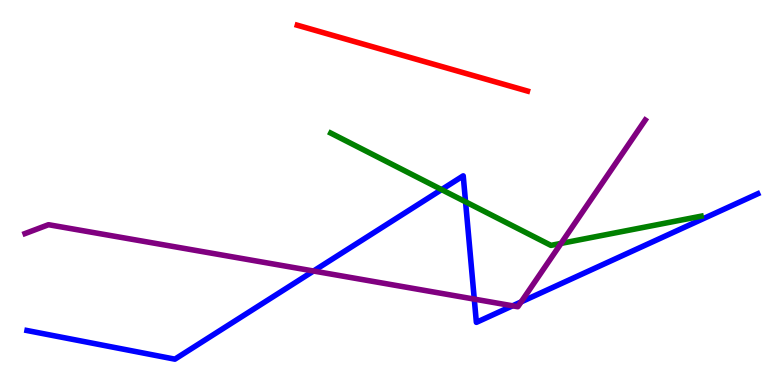[{'lines': ['blue', 'red'], 'intersections': []}, {'lines': ['green', 'red'], 'intersections': []}, {'lines': ['purple', 'red'], 'intersections': []}, {'lines': ['blue', 'green'], 'intersections': [{'x': 5.7, 'y': 5.08}, {'x': 6.01, 'y': 4.76}]}, {'lines': ['blue', 'purple'], 'intersections': [{'x': 4.05, 'y': 2.96}, {'x': 6.12, 'y': 2.23}, {'x': 6.61, 'y': 2.06}, {'x': 6.72, 'y': 2.16}]}, {'lines': ['green', 'purple'], 'intersections': [{'x': 7.24, 'y': 3.68}]}]